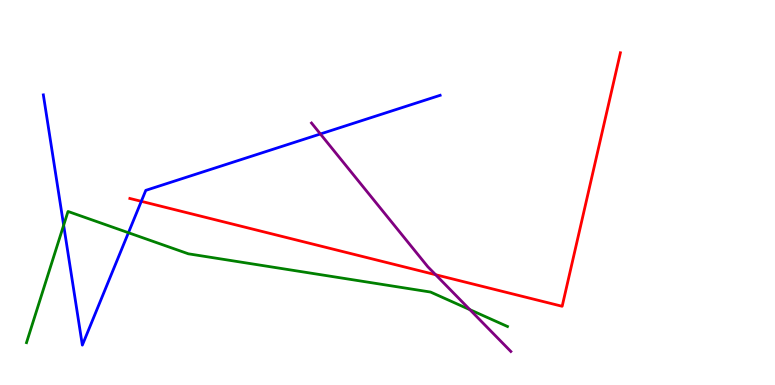[{'lines': ['blue', 'red'], 'intersections': [{'x': 1.82, 'y': 4.77}]}, {'lines': ['green', 'red'], 'intersections': []}, {'lines': ['purple', 'red'], 'intersections': [{'x': 5.62, 'y': 2.86}]}, {'lines': ['blue', 'green'], 'intersections': [{'x': 0.821, 'y': 4.15}, {'x': 1.66, 'y': 3.96}]}, {'lines': ['blue', 'purple'], 'intersections': [{'x': 4.13, 'y': 6.52}]}, {'lines': ['green', 'purple'], 'intersections': [{'x': 6.06, 'y': 1.96}]}]